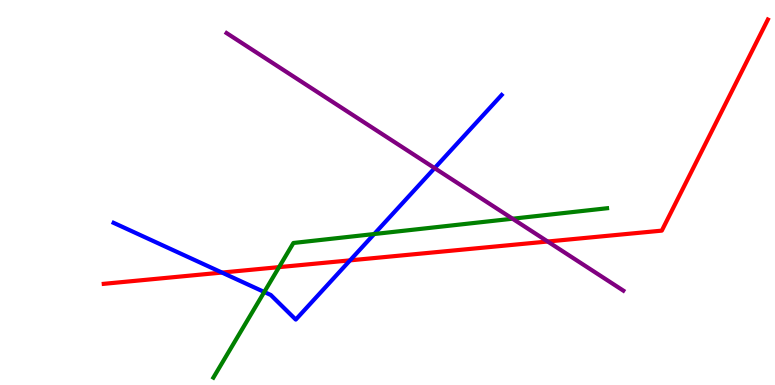[{'lines': ['blue', 'red'], 'intersections': [{'x': 2.86, 'y': 2.92}, {'x': 4.52, 'y': 3.24}]}, {'lines': ['green', 'red'], 'intersections': [{'x': 3.6, 'y': 3.06}]}, {'lines': ['purple', 'red'], 'intersections': [{'x': 7.07, 'y': 3.73}]}, {'lines': ['blue', 'green'], 'intersections': [{'x': 3.41, 'y': 2.42}, {'x': 4.83, 'y': 3.92}]}, {'lines': ['blue', 'purple'], 'intersections': [{'x': 5.61, 'y': 5.63}]}, {'lines': ['green', 'purple'], 'intersections': [{'x': 6.61, 'y': 4.32}]}]